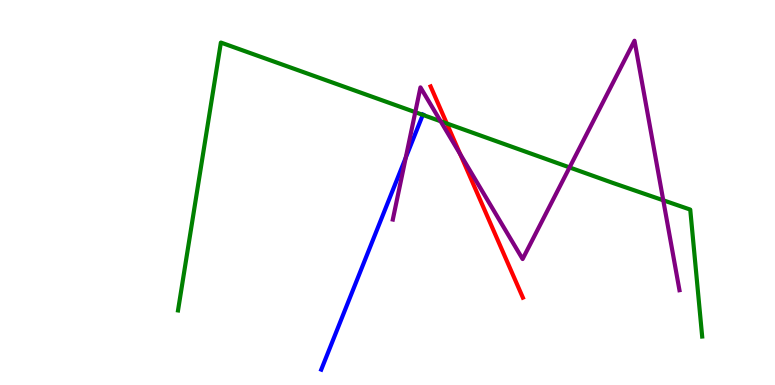[{'lines': ['blue', 'red'], 'intersections': []}, {'lines': ['green', 'red'], 'intersections': [{'x': 5.76, 'y': 6.79}]}, {'lines': ['purple', 'red'], 'intersections': [{'x': 5.94, 'y': 6.0}]}, {'lines': ['blue', 'green'], 'intersections': [{'x': 5.46, 'y': 7.02}]}, {'lines': ['blue', 'purple'], 'intersections': [{'x': 5.24, 'y': 5.91}]}, {'lines': ['green', 'purple'], 'intersections': [{'x': 5.36, 'y': 7.09}, {'x': 5.69, 'y': 6.85}, {'x': 7.35, 'y': 5.65}, {'x': 8.56, 'y': 4.8}]}]